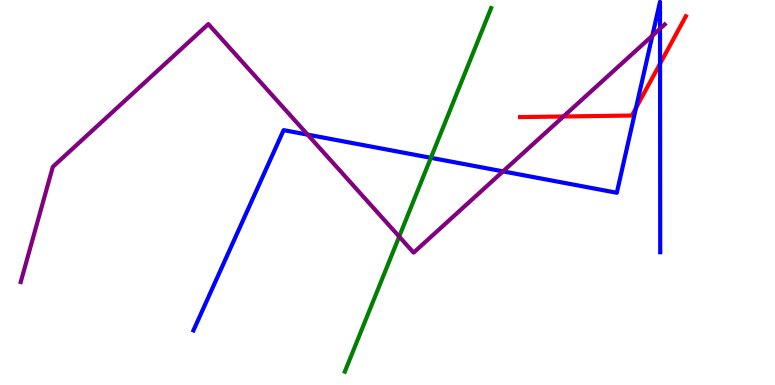[{'lines': ['blue', 'red'], 'intersections': [{'x': 8.21, 'y': 7.2}, {'x': 8.52, 'y': 8.35}]}, {'lines': ['green', 'red'], 'intersections': []}, {'lines': ['purple', 'red'], 'intersections': [{'x': 7.27, 'y': 6.97}]}, {'lines': ['blue', 'green'], 'intersections': [{'x': 5.56, 'y': 5.9}]}, {'lines': ['blue', 'purple'], 'intersections': [{'x': 3.97, 'y': 6.5}, {'x': 6.49, 'y': 5.55}, {'x': 8.42, 'y': 9.07}, {'x': 8.52, 'y': 9.25}]}, {'lines': ['green', 'purple'], 'intersections': [{'x': 5.15, 'y': 3.86}]}]